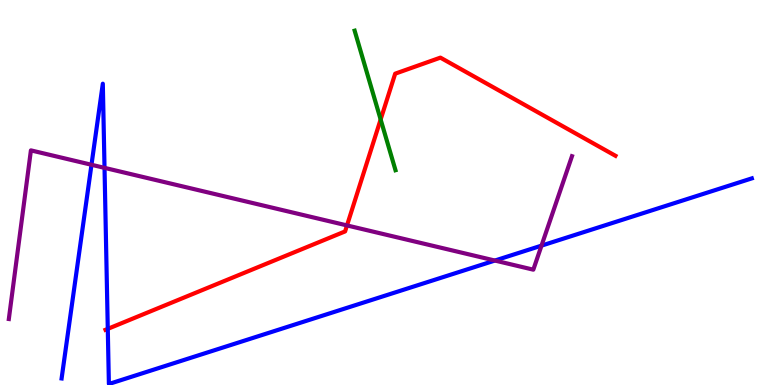[{'lines': ['blue', 'red'], 'intersections': [{'x': 1.39, 'y': 1.46}]}, {'lines': ['green', 'red'], 'intersections': [{'x': 4.91, 'y': 6.9}]}, {'lines': ['purple', 'red'], 'intersections': [{'x': 4.48, 'y': 4.14}]}, {'lines': ['blue', 'green'], 'intersections': []}, {'lines': ['blue', 'purple'], 'intersections': [{'x': 1.18, 'y': 5.72}, {'x': 1.35, 'y': 5.64}, {'x': 6.39, 'y': 3.23}, {'x': 6.99, 'y': 3.62}]}, {'lines': ['green', 'purple'], 'intersections': []}]